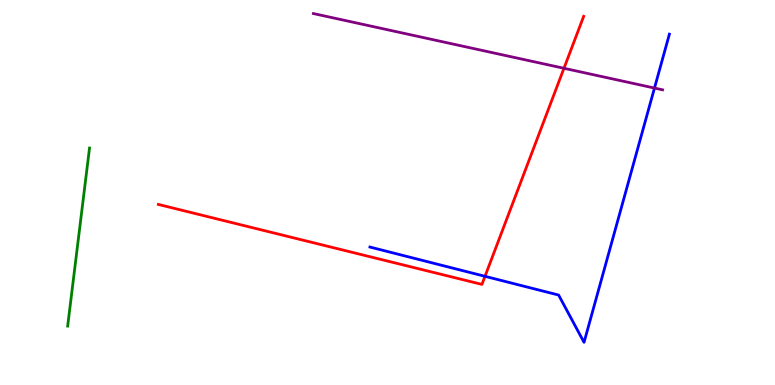[{'lines': ['blue', 'red'], 'intersections': [{'x': 6.26, 'y': 2.82}]}, {'lines': ['green', 'red'], 'intersections': []}, {'lines': ['purple', 'red'], 'intersections': [{'x': 7.28, 'y': 8.23}]}, {'lines': ['blue', 'green'], 'intersections': []}, {'lines': ['blue', 'purple'], 'intersections': [{'x': 8.44, 'y': 7.71}]}, {'lines': ['green', 'purple'], 'intersections': []}]